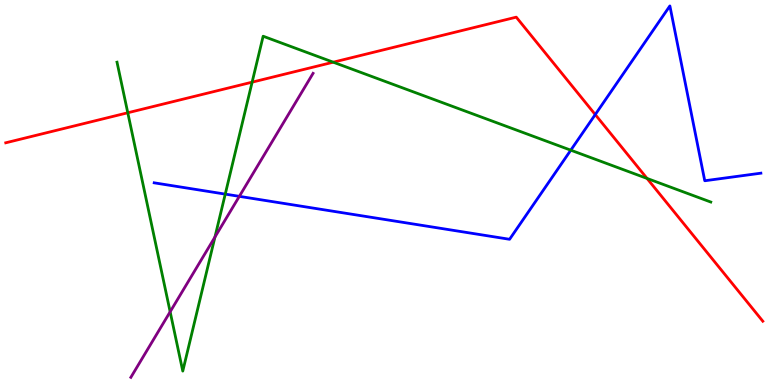[{'lines': ['blue', 'red'], 'intersections': [{'x': 7.68, 'y': 7.02}]}, {'lines': ['green', 'red'], 'intersections': [{'x': 1.65, 'y': 7.07}, {'x': 3.25, 'y': 7.87}, {'x': 4.3, 'y': 8.38}, {'x': 8.35, 'y': 5.37}]}, {'lines': ['purple', 'red'], 'intersections': []}, {'lines': ['blue', 'green'], 'intersections': [{'x': 2.91, 'y': 4.96}, {'x': 7.36, 'y': 6.1}]}, {'lines': ['blue', 'purple'], 'intersections': [{'x': 3.09, 'y': 4.9}]}, {'lines': ['green', 'purple'], 'intersections': [{'x': 2.2, 'y': 1.9}, {'x': 2.77, 'y': 3.84}]}]